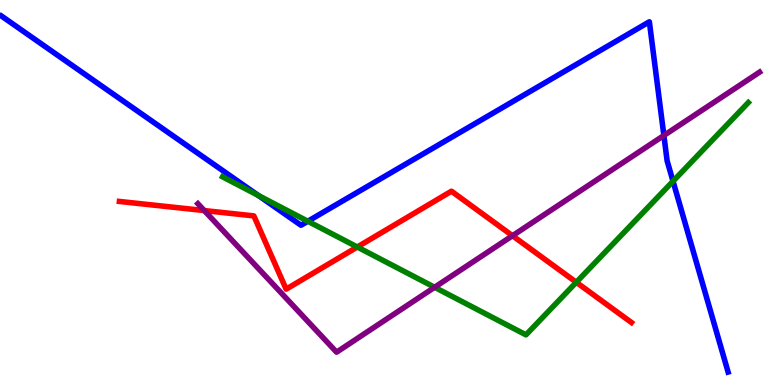[{'lines': ['blue', 'red'], 'intersections': []}, {'lines': ['green', 'red'], 'intersections': [{'x': 4.61, 'y': 3.58}, {'x': 7.44, 'y': 2.67}]}, {'lines': ['purple', 'red'], 'intersections': [{'x': 2.64, 'y': 4.53}, {'x': 6.61, 'y': 3.88}]}, {'lines': ['blue', 'green'], 'intersections': [{'x': 3.33, 'y': 4.92}, {'x': 3.97, 'y': 4.25}, {'x': 8.68, 'y': 5.29}]}, {'lines': ['blue', 'purple'], 'intersections': [{'x': 8.57, 'y': 6.48}]}, {'lines': ['green', 'purple'], 'intersections': [{'x': 5.61, 'y': 2.54}]}]